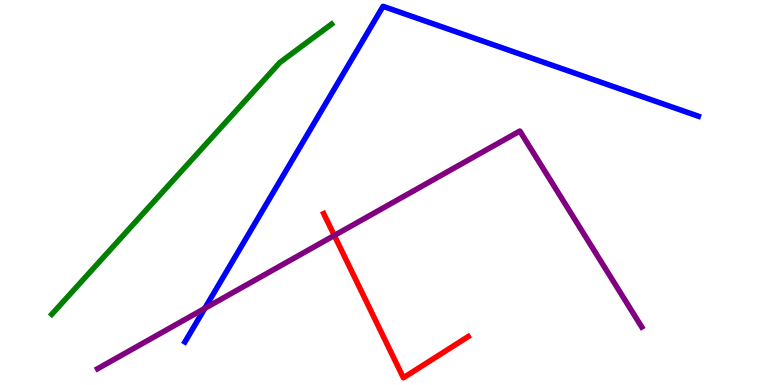[{'lines': ['blue', 'red'], 'intersections': []}, {'lines': ['green', 'red'], 'intersections': []}, {'lines': ['purple', 'red'], 'intersections': [{'x': 4.31, 'y': 3.88}]}, {'lines': ['blue', 'green'], 'intersections': []}, {'lines': ['blue', 'purple'], 'intersections': [{'x': 2.64, 'y': 1.99}]}, {'lines': ['green', 'purple'], 'intersections': []}]